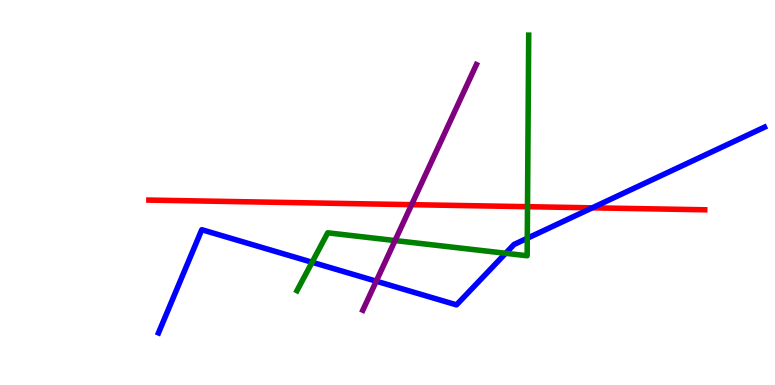[{'lines': ['blue', 'red'], 'intersections': [{'x': 7.64, 'y': 4.6}]}, {'lines': ['green', 'red'], 'intersections': [{'x': 6.81, 'y': 4.63}]}, {'lines': ['purple', 'red'], 'intersections': [{'x': 5.31, 'y': 4.68}]}, {'lines': ['blue', 'green'], 'intersections': [{'x': 4.03, 'y': 3.19}, {'x': 6.52, 'y': 3.42}, {'x': 6.8, 'y': 3.81}]}, {'lines': ['blue', 'purple'], 'intersections': [{'x': 4.85, 'y': 2.7}]}, {'lines': ['green', 'purple'], 'intersections': [{'x': 5.1, 'y': 3.75}]}]